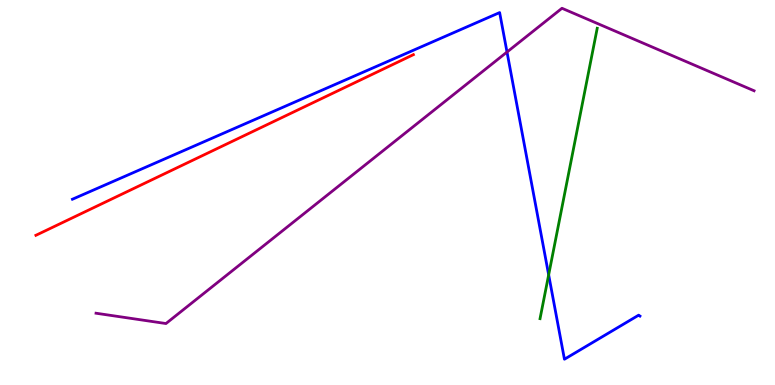[{'lines': ['blue', 'red'], 'intersections': []}, {'lines': ['green', 'red'], 'intersections': []}, {'lines': ['purple', 'red'], 'intersections': []}, {'lines': ['blue', 'green'], 'intersections': [{'x': 7.08, 'y': 2.86}]}, {'lines': ['blue', 'purple'], 'intersections': [{'x': 6.54, 'y': 8.65}]}, {'lines': ['green', 'purple'], 'intersections': []}]